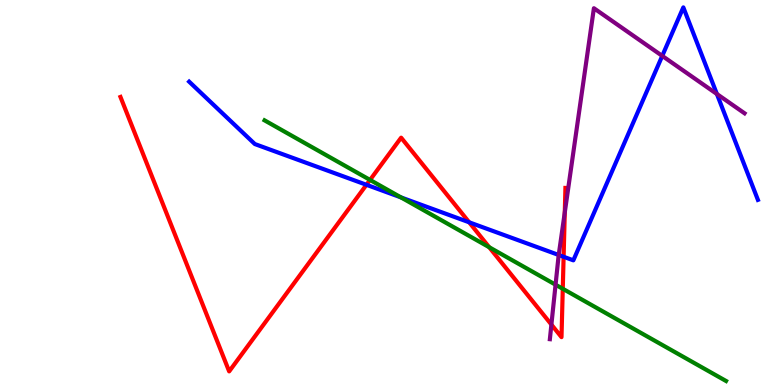[{'lines': ['blue', 'red'], 'intersections': [{'x': 4.73, 'y': 5.2}, {'x': 6.05, 'y': 4.23}, {'x': 7.27, 'y': 3.33}]}, {'lines': ['green', 'red'], 'intersections': [{'x': 4.77, 'y': 5.33}, {'x': 6.31, 'y': 3.58}, {'x': 7.26, 'y': 2.5}]}, {'lines': ['purple', 'red'], 'intersections': [{'x': 7.11, 'y': 1.57}, {'x': 7.29, 'y': 4.48}]}, {'lines': ['blue', 'green'], 'intersections': [{'x': 5.17, 'y': 4.87}]}, {'lines': ['blue', 'purple'], 'intersections': [{'x': 7.21, 'y': 3.38}, {'x': 8.55, 'y': 8.55}, {'x': 9.25, 'y': 7.56}]}, {'lines': ['green', 'purple'], 'intersections': [{'x': 7.17, 'y': 2.61}]}]